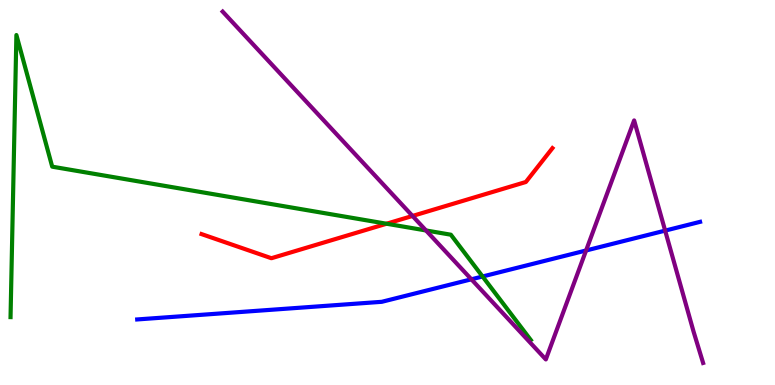[{'lines': ['blue', 'red'], 'intersections': []}, {'lines': ['green', 'red'], 'intersections': [{'x': 4.99, 'y': 4.19}]}, {'lines': ['purple', 'red'], 'intersections': [{'x': 5.32, 'y': 4.39}]}, {'lines': ['blue', 'green'], 'intersections': [{'x': 6.23, 'y': 2.82}]}, {'lines': ['blue', 'purple'], 'intersections': [{'x': 6.08, 'y': 2.75}, {'x': 7.56, 'y': 3.49}, {'x': 8.58, 'y': 4.01}]}, {'lines': ['green', 'purple'], 'intersections': [{'x': 5.5, 'y': 4.01}]}]